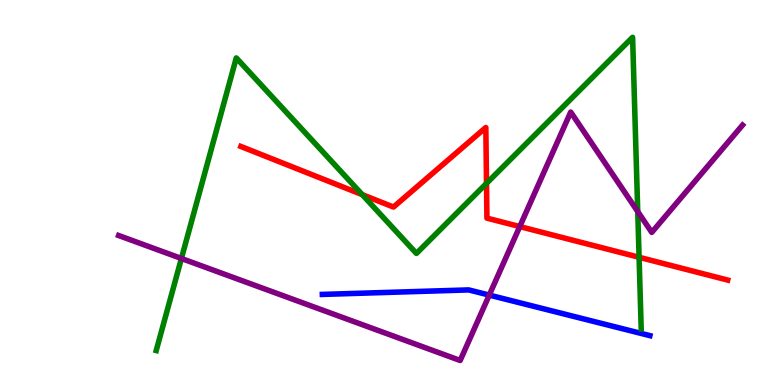[{'lines': ['blue', 'red'], 'intersections': []}, {'lines': ['green', 'red'], 'intersections': [{'x': 4.67, 'y': 4.94}, {'x': 6.28, 'y': 5.24}, {'x': 8.25, 'y': 3.32}]}, {'lines': ['purple', 'red'], 'intersections': [{'x': 6.71, 'y': 4.11}]}, {'lines': ['blue', 'green'], 'intersections': []}, {'lines': ['blue', 'purple'], 'intersections': [{'x': 6.31, 'y': 2.34}]}, {'lines': ['green', 'purple'], 'intersections': [{'x': 2.34, 'y': 3.29}, {'x': 8.23, 'y': 4.5}]}]